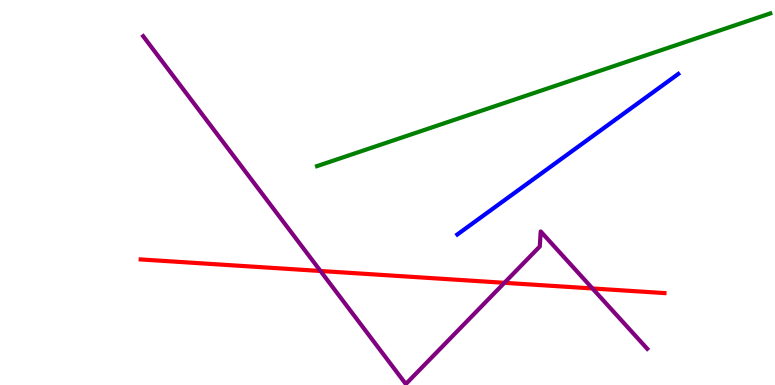[{'lines': ['blue', 'red'], 'intersections': []}, {'lines': ['green', 'red'], 'intersections': []}, {'lines': ['purple', 'red'], 'intersections': [{'x': 4.14, 'y': 2.96}, {'x': 6.51, 'y': 2.65}, {'x': 7.64, 'y': 2.51}]}, {'lines': ['blue', 'green'], 'intersections': []}, {'lines': ['blue', 'purple'], 'intersections': []}, {'lines': ['green', 'purple'], 'intersections': []}]